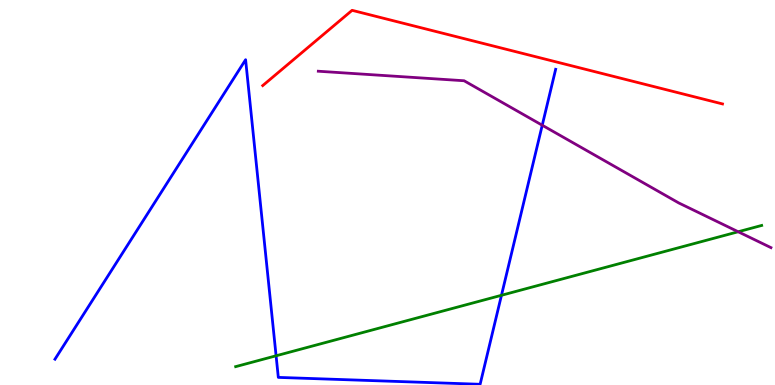[{'lines': ['blue', 'red'], 'intersections': []}, {'lines': ['green', 'red'], 'intersections': []}, {'lines': ['purple', 'red'], 'intersections': []}, {'lines': ['blue', 'green'], 'intersections': [{'x': 3.56, 'y': 0.759}, {'x': 6.47, 'y': 2.33}]}, {'lines': ['blue', 'purple'], 'intersections': [{'x': 7.0, 'y': 6.75}]}, {'lines': ['green', 'purple'], 'intersections': [{'x': 9.52, 'y': 3.98}]}]